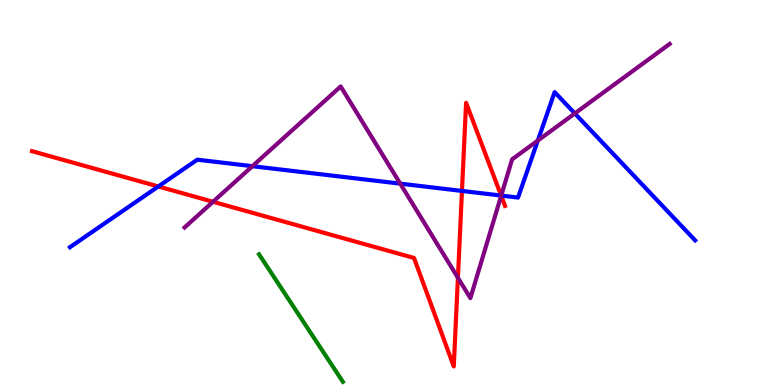[{'lines': ['blue', 'red'], 'intersections': [{'x': 2.04, 'y': 5.16}, {'x': 5.96, 'y': 5.04}, {'x': 6.47, 'y': 4.92}]}, {'lines': ['green', 'red'], 'intersections': []}, {'lines': ['purple', 'red'], 'intersections': [{'x': 2.75, 'y': 4.76}, {'x': 5.91, 'y': 2.79}, {'x': 6.47, 'y': 4.92}]}, {'lines': ['blue', 'green'], 'intersections': []}, {'lines': ['blue', 'purple'], 'intersections': [{'x': 3.26, 'y': 5.68}, {'x': 5.16, 'y': 5.23}, {'x': 6.47, 'y': 4.92}, {'x': 6.94, 'y': 6.35}, {'x': 7.42, 'y': 7.05}]}, {'lines': ['green', 'purple'], 'intersections': []}]